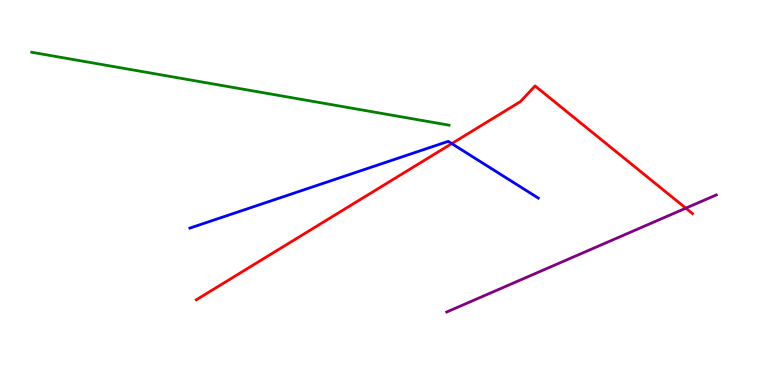[{'lines': ['blue', 'red'], 'intersections': [{'x': 5.83, 'y': 6.27}]}, {'lines': ['green', 'red'], 'intersections': []}, {'lines': ['purple', 'red'], 'intersections': [{'x': 8.85, 'y': 4.59}]}, {'lines': ['blue', 'green'], 'intersections': []}, {'lines': ['blue', 'purple'], 'intersections': []}, {'lines': ['green', 'purple'], 'intersections': []}]